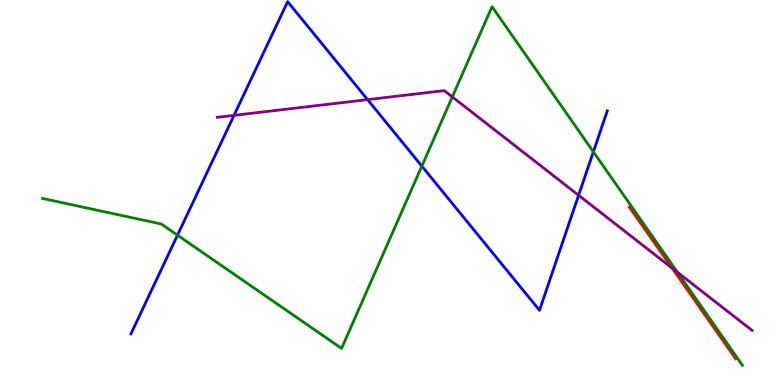[{'lines': ['blue', 'red'], 'intersections': []}, {'lines': ['green', 'red'], 'intersections': []}, {'lines': ['purple', 'red'], 'intersections': [{'x': 8.67, 'y': 3.03}]}, {'lines': ['blue', 'green'], 'intersections': [{'x': 2.29, 'y': 3.89}, {'x': 5.44, 'y': 5.68}, {'x': 7.66, 'y': 6.06}]}, {'lines': ['blue', 'purple'], 'intersections': [{'x': 3.02, 'y': 7.0}, {'x': 4.74, 'y': 7.41}, {'x': 7.47, 'y': 4.93}]}, {'lines': ['green', 'purple'], 'intersections': [{'x': 5.84, 'y': 7.48}, {'x': 8.74, 'y': 2.93}]}]